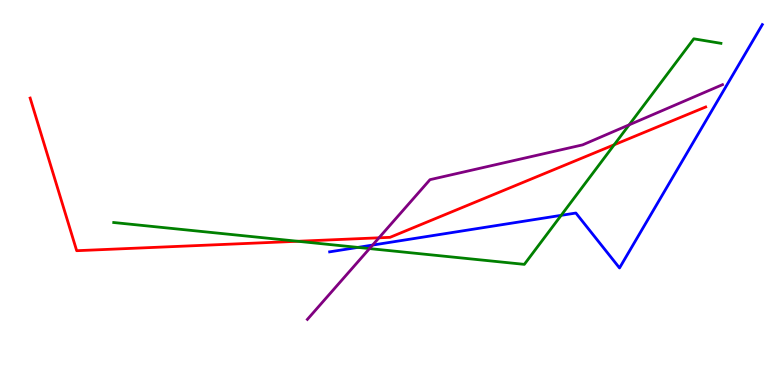[{'lines': ['blue', 'red'], 'intersections': []}, {'lines': ['green', 'red'], 'intersections': [{'x': 3.84, 'y': 3.73}, {'x': 7.92, 'y': 6.24}]}, {'lines': ['purple', 'red'], 'intersections': [{'x': 4.89, 'y': 3.82}]}, {'lines': ['blue', 'green'], 'intersections': [{'x': 4.62, 'y': 3.57}, {'x': 7.24, 'y': 4.41}]}, {'lines': ['blue', 'purple'], 'intersections': [{'x': 4.81, 'y': 3.63}]}, {'lines': ['green', 'purple'], 'intersections': [{'x': 4.77, 'y': 3.54}, {'x': 8.12, 'y': 6.76}]}]